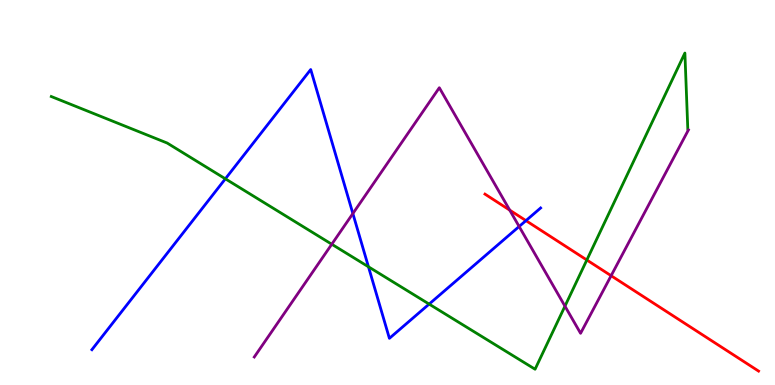[{'lines': ['blue', 'red'], 'intersections': [{'x': 6.79, 'y': 4.27}]}, {'lines': ['green', 'red'], 'intersections': [{'x': 7.57, 'y': 3.25}]}, {'lines': ['purple', 'red'], 'intersections': [{'x': 6.58, 'y': 4.54}, {'x': 7.89, 'y': 2.84}]}, {'lines': ['blue', 'green'], 'intersections': [{'x': 2.91, 'y': 5.36}, {'x': 4.75, 'y': 3.07}, {'x': 5.54, 'y': 2.1}]}, {'lines': ['blue', 'purple'], 'intersections': [{'x': 4.55, 'y': 4.45}, {'x': 6.7, 'y': 4.12}]}, {'lines': ['green', 'purple'], 'intersections': [{'x': 4.28, 'y': 3.66}, {'x': 7.29, 'y': 2.05}]}]